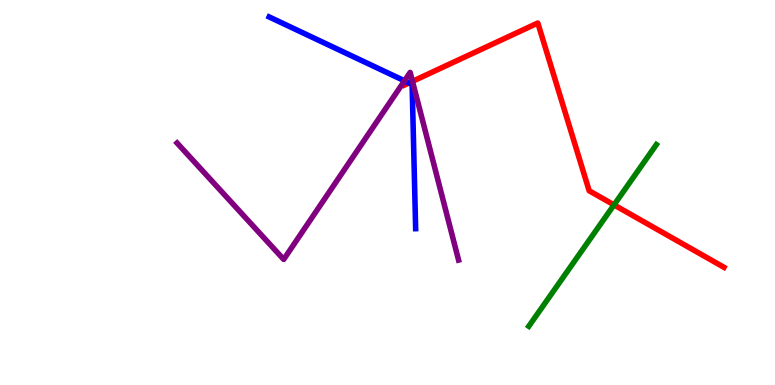[{'lines': ['blue', 'red'], 'intersections': [{'x': 5.28, 'y': 7.85}]}, {'lines': ['green', 'red'], 'intersections': [{'x': 7.92, 'y': 4.68}]}, {'lines': ['purple', 'red'], 'intersections': [{'x': 5.32, 'y': 7.89}]}, {'lines': ['blue', 'green'], 'intersections': []}, {'lines': ['blue', 'purple'], 'intersections': [{'x': 5.22, 'y': 7.9}]}, {'lines': ['green', 'purple'], 'intersections': []}]